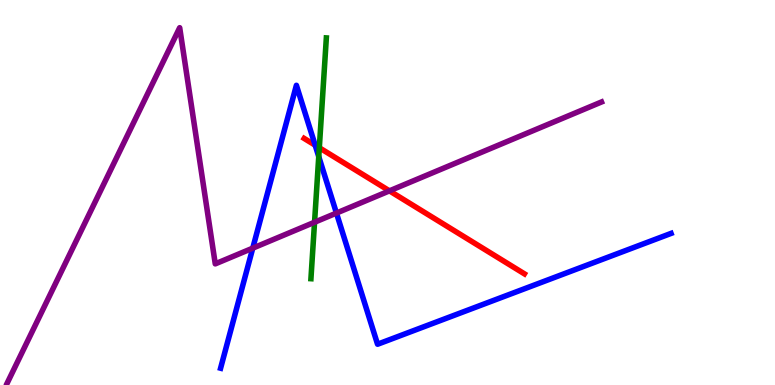[{'lines': ['blue', 'red'], 'intersections': [{'x': 4.07, 'y': 6.23}]}, {'lines': ['green', 'red'], 'intersections': [{'x': 4.12, 'y': 6.16}]}, {'lines': ['purple', 'red'], 'intersections': [{'x': 5.03, 'y': 5.04}]}, {'lines': ['blue', 'green'], 'intersections': [{'x': 4.11, 'y': 5.93}]}, {'lines': ['blue', 'purple'], 'intersections': [{'x': 3.26, 'y': 3.55}, {'x': 4.34, 'y': 4.47}]}, {'lines': ['green', 'purple'], 'intersections': [{'x': 4.06, 'y': 4.23}]}]